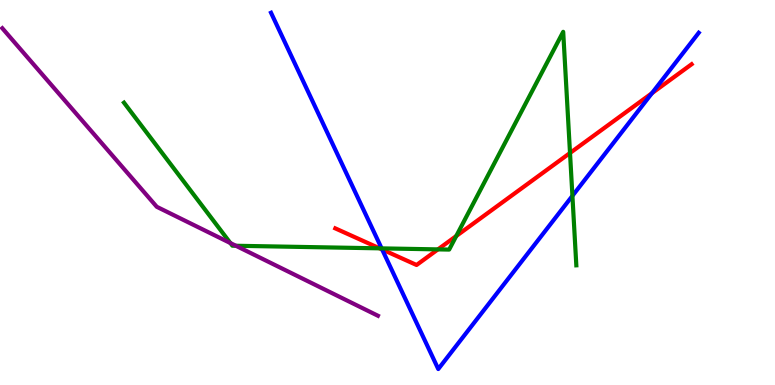[{'lines': ['blue', 'red'], 'intersections': [{'x': 4.93, 'y': 3.52}, {'x': 8.41, 'y': 7.58}]}, {'lines': ['green', 'red'], 'intersections': [{'x': 4.9, 'y': 3.55}, {'x': 5.65, 'y': 3.52}, {'x': 5.89, 'y': 3.87}, {'x': 7.35, 'y': 6.03}]}, {'lines': ['purple', 'red'], 'intersections': []}, {'lines': ['blue', 'green'], 'intersections': [{'x': 4.92, 'y': 3.55}, {'x': 7.39, 'y': 4.91}]}, {'lines': ['blue', 'purple'], 'intersections': []}, {'lines': ['green', 'purple'], 'intersections': [{'x': 2.97, 'y': 3.69}, {'x': 3.04, 'y': 3.62}]}]